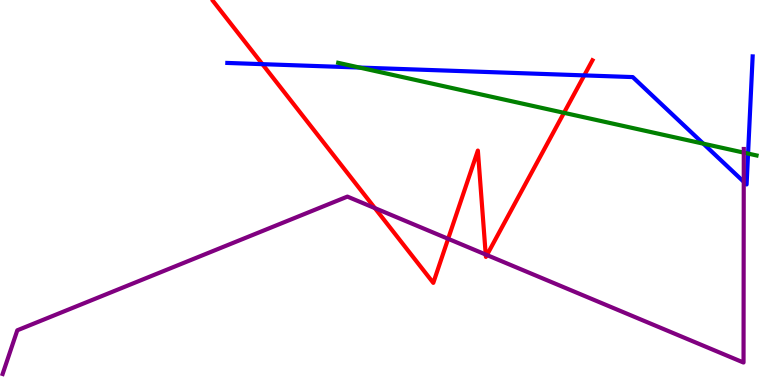[{'lines': ['blue', 'red'], 'intersections': [{'x': 3.39, 'y': 8.33}, {'x': 7.54, 'y': 8.04}]}, {'lines': ['green', 'red'], 'intersections': [{'x': 7.28, 'y': 7.07}]}, {'lines': ['purple', 'red'], 'intersections': [{'x': 4.84, 'y': 4.59}, {'x': 5.78, 'y': 3.8}, {'x': 6.27, 'y': 3.39}, {'x': 6.28, 'y': 3.38}]}, {'lines': ['blue', 'green'], 'intersections': [{'x': 4.64, 'y': 8.25}, {'x': 9.08, 'y': 6.27}, {'x': 9.65, 'y': 6.01}]}, {'lines': ['blue', 'purple'], 'intersections': [{'x': 9.6, 'y': 5.28}]}, {'lines': ['green', 'purple'], 'intersections': [{'x': 9.6, 'y': 6.04}]}]